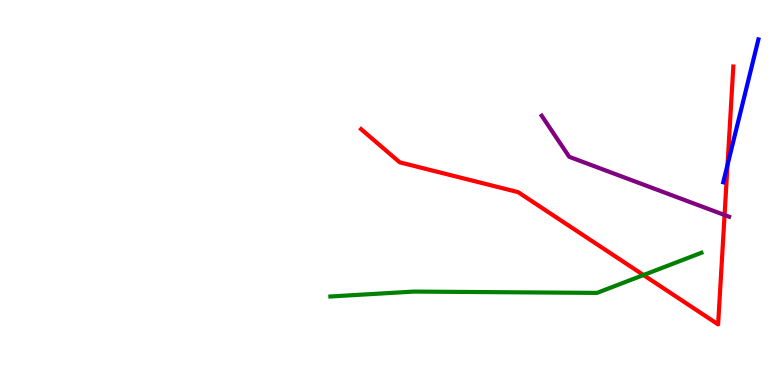[{'lines': ['blue', 'red'], 'intersections': [{'x': 9.39, 'y': 5.72}]}, {'lines': ['green', 'red'], 'intersections': [{'x': 8.3, 'y': 2.86}]}, {'lines': ['purple', 'red'], 'intersections': [{'x': 9.35, 'y': 4.42}]}, {'lines': ['blue', 'green'], 'intersections': []}, {'lines': ['blue', 'purple'], 'intersections': []}, {'lines': ['green', 'purple'], 'intersections': []}]